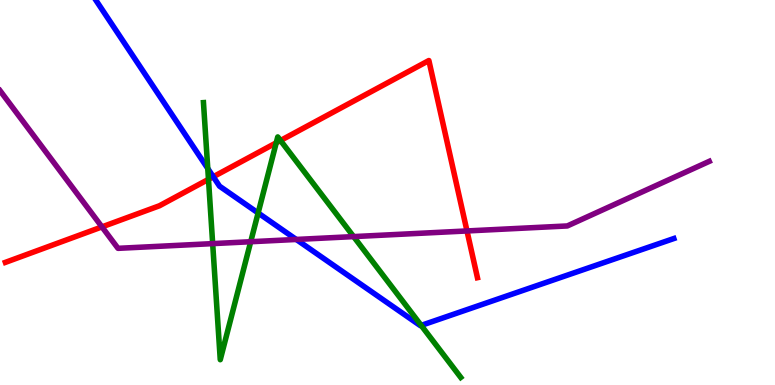[{'lines': ['blue', 'red'], 'intersections': [{'x': 2.75, 'y': 5.41}]}, {'lines': ['green', 'red'], 'intersections': [{'x': 2.69, 'y': 5.34}, {'x': 3.56, 'y': 6.29}, {'x': 3.62, 'y': 6.35}]}, {'lines': ['purple', 'red'], 'intersections': [{'x': 1.32, 'y': 4.11}, {'x': 6.03, 'y': 4.0}]}, {'lines': ['blue', 'green'], 'intersections': [{'x': 2.68, 'y': 5.62}, {'x': 3.33, 'y': 4.47}, {'x': 5.43, 'y': 1.55}]}, {'lines': ['blue', 'purple'], 'intersections': [{'x': 3.82, 'y': 3.78}]}, {'lines': ['green', 'purple'], 'intersections': [{'x': 2.74, 'y': 3.67}, {'x': 3.23, 'y': 3.72}, {'x': 4.56, 'y': 3.85}]}]